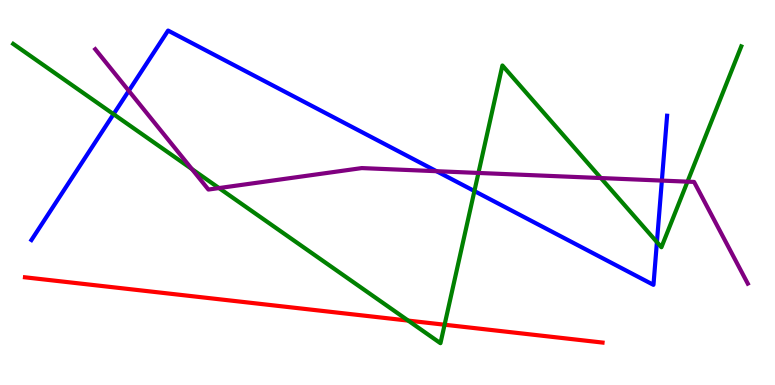[{'lines': ['blue', 'red'], 'intersections': []}, {'lines': ['green', 'red'], 'intersections': [{'x': 5.27, 'y': 1.67}, {'x': 5.74, 'y': 1.57}]}, {'lines': ['purple', 'red'], 'intersections': []}, {'lines': ['blue', 'green'], 'intersections': [{'x': 1.47, 'y': 7.03}, {'x': 6.12, 'y': 5.04}, {'x': 8.48, 'y': 3.71}]}, {'lines': ['blue', 'purple'], 'intersections': [{'x': 1.66, 'y': 7.64}, {'x': 5.63, 'y': 5.55}, {'x': 8.54, 'y': 5.31}]}, {'lines': ['green', 'purple'], 'intersections': [{'x': 2.48, 'y': 5.61}, {'x': 2.83, 'y': 5.12}, {'x': 6.17, 'y': 5.51}, {'x': 7.75, 'y': 5.38}, {'x': 8.87, 'y': 5.28}]}]